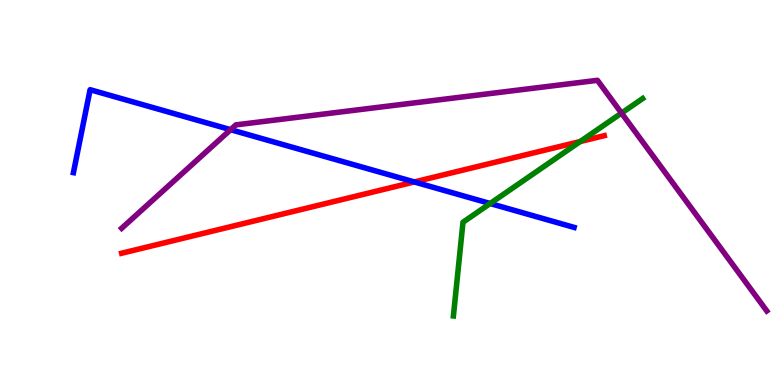[{'lines': ['blue', 'red'], 'intersections': [{'x': 5.35, 'y': 5.27}]}, {'lines': ['green', 'red'], 'intersections': [{'x': 7.49, 'y': 6.32}]}, {'lines': ['purple', 'red'], 'intersections': []}, {'lines': ['blue', 'green'], 'intersections': [{'x': 6.32, 'y': 4.71}]}, {'lines': ['blue', 'purple'], 'intersections': [{'x': 2.98, 'y': 6.63}]}, {'lines': ['green', 'purple'], 'intersections': [{'x': 8.02, 'y': 7.06}]}]